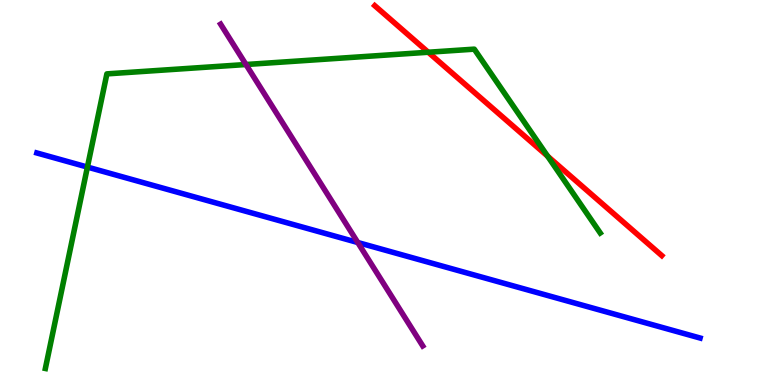[{'lines': ['blue', 'red'], 'intersections': []}, {'lines': ['green', 'red'], 'intersections': [{'x': 5.53, 'y': 8.64}, {'x': 7.07, 'y': 5.94}]}, {'lines': ['purple', 'red'], 'intersections': []}, {'lines': ['blue', 'green'], 'intersections': [{'x': 1.13, 'y': 5.66}]}, {'lines': ['blue', 'purple'], 'intersections': [{'x': 4.62, 'y': 3.7}]}, {'lines': ['green', 'purple'], 'intersections': [{'x': 3.17, 'y': 8.32}]}]